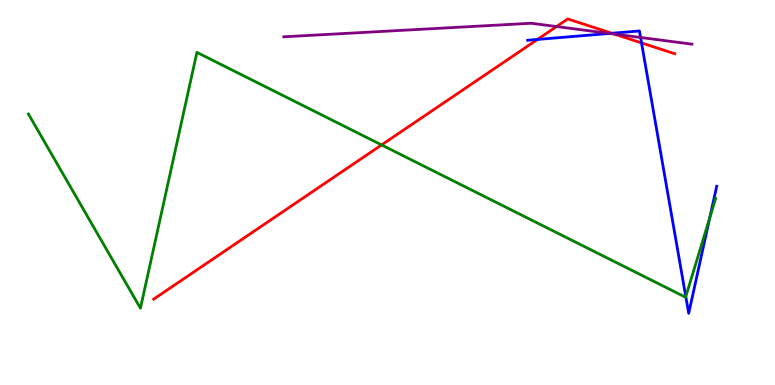[{'lines': ['blue', 'red'], 'intersections': [{'x': 6.94, 'y': 8.98}, {'x': 7.89, 'y': 9.14}, {'x': 8.28, 'y': 8.88}]}, {'lines': ['green', 'red'], 'intersections': [{'x': 4.92, 'y': 6.24}]}, {'lines': ['purple', 'red'], 'intersections': [{'x': 7.18, 'y': 9.31}, {'x': 7.93, 'y': 9.12}]}, {'lines': ['blue', 'green'], 'intersections': [{'x': 8.85, 'y': 2.3}, {'x': 9.16, 'y': 4.35}]}, {'lines': ['blue', 'purple'], 'intersections': [{'x': 7.87, 'y': 9.13}, {'x': 8.27, 'y': 9.03}]}, {'lines': ['green', 'purple'], 'intersections': []}]